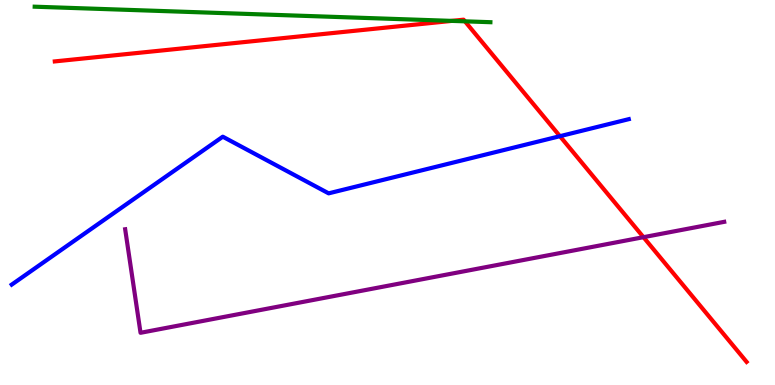[{'lines': ['blue', 'red'], 'intersections': [{'x': 7.22, 'y': 6.46}]}, {'lines': ['green', 'red'], 'intersections': [{'x': 5.83, 'y': 9.46}, {'x': 6.0, 'y': 9.45}]}, {'lines': ['purple', 'red'], 'intersections': [{'x': 8.3, 'y': 3.84}]}, {'lines': ['blue', 'green'], 'intersections': []}, {'lines': ['blue', 'purple'], 'intersections': []}, {'lines': ['green', 'purple'], 'intersections': []}]